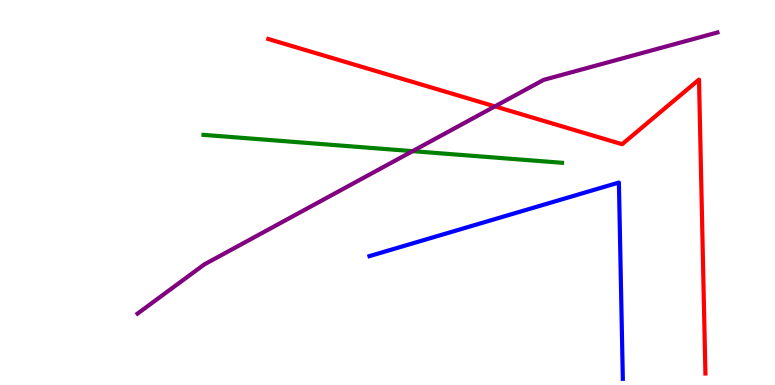[{'lines': ['blue', 'red'], 'intersections': []}, {'lines': ['green', 'red'], 'intersections': []}, {'lines': ['purple', 'red'], 'intersections': [{'x': 6.39, 'y': 7.24}]}, {'lines': ['blue', 'green'], 'intersections': []}, {'lines': ['blue', 'purple'], 'intersections': []}, {'lines': ['green', 'purple'], 'intersections': [{'x': 5.32, 'y': 6.07}]}]